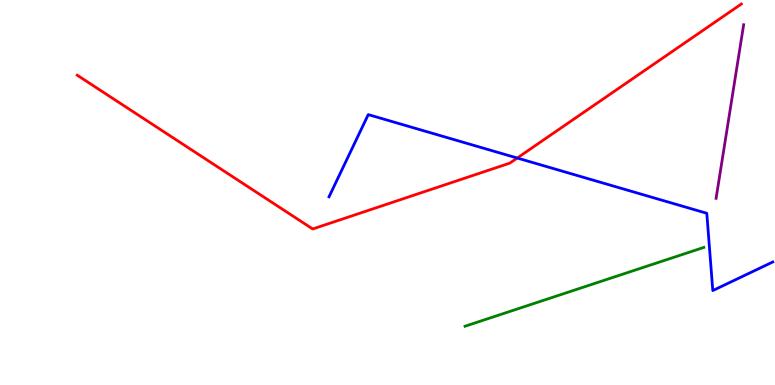[{'lines': ['blue', 'red'], 'intersections': [{'x': 6.67, 'y': 5.9}]}, {'lines': ['green', 'red'], 'intersections': []}, {'lines': ['purple', 'red'], 'intersections': []}, {'lines': ['blue', 'green'], 'intersections': []}, {'lines': ['blue', 'purple'], 'intersections': []}, {'lines': ['green', 'purple'], 'intersections': []}]